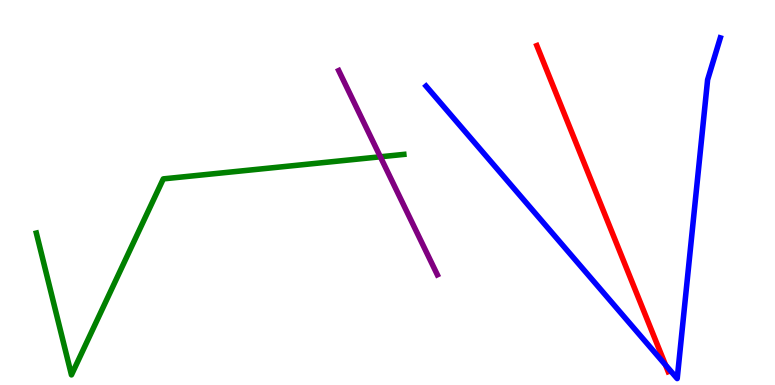[{'lines': ['blue', 'red'], 'intersections': [{'x': 8.59, 'y': 0.52}]}, {'lines': ['green', 'red'], 'intersections': []}, {'lines': ['purple', 'red'], 'intersections': []}, {'lines': ['blue', 'green'], 'intersections': []}, {'lines': ['blue', 'purple'], 'intersections': []}, {'lines': ['green', 'purple'], 'intersections': [{'x': 4.91, 'y': 5.93}]}]